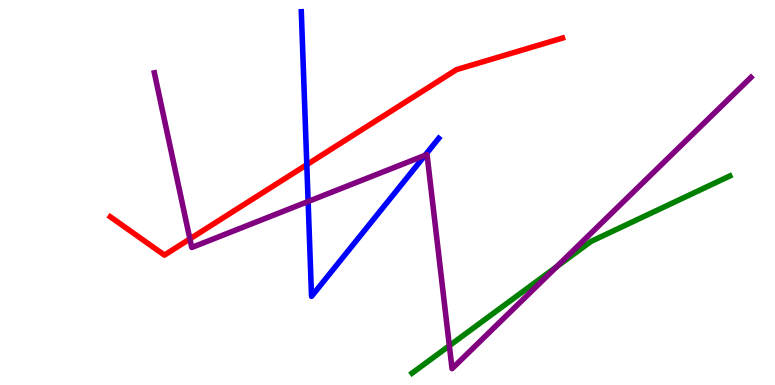[{'lines': ['blue', 'red'], 'intersections': [{'x': 3.96, 'y': 5.72}]}, {'lines': ['green', 'red'], 'intersections': []}, {'lines': ['purple', 'red'], 'intersections': [{'x': 2.45, 'y': 3.79}]}, {'lines': ['blue', 'green'], 'intersections': []}, {'lines': ['blue', 'purple'], 'intersections': [{'x': 3.98, 'y': 4.77}, {'x': 5.48, 'y': 5.97}]}, {'lines': ['green', 'purple'], 'intersections': [{'x': 5.8, 'y': 1.02}, {'x': 7.18, 'y': 3.07}]}]